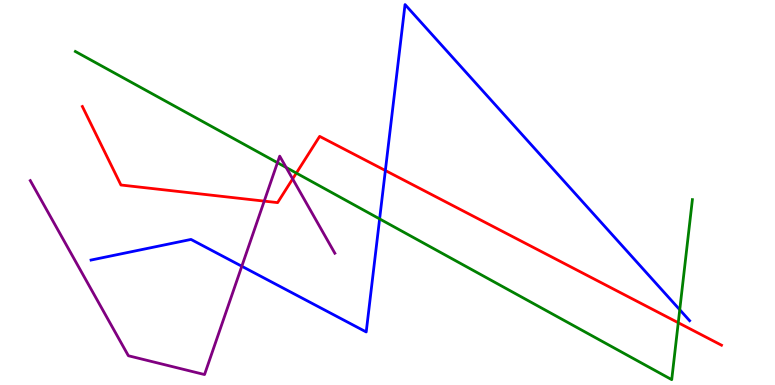[{'lines': ['blue', 'red'], 'intersections': [{'x': 4.97, 'y': 5.57}]}, {'lines': ['green', 'red'], 'intersections': [{'x': 3.82, 'y': 5.5}, {'x': 8.75, 'y': 1.62}]}, {'lines': ['purple', 'red'], 'intersections': [{'x': 3.41, 'y': 4.78}, {'x': 3.78, 'y': 5.35}]}, {'lines': ['blue', 'green'], 'intersections': [{'x': 4.9, 'y': 4.31}, {'x': 8.77, 'y': 1.96}]}, {'lines': ['blue', 'purple'], 'intersections': [{'x': 3.12, 'y': 3.08}]}, {'lines': ['green', 'purple'], 'intersections': [{'x': 3.58, 'y': 5.77}, {'x': 3.69, 'y': 5.65}]}]